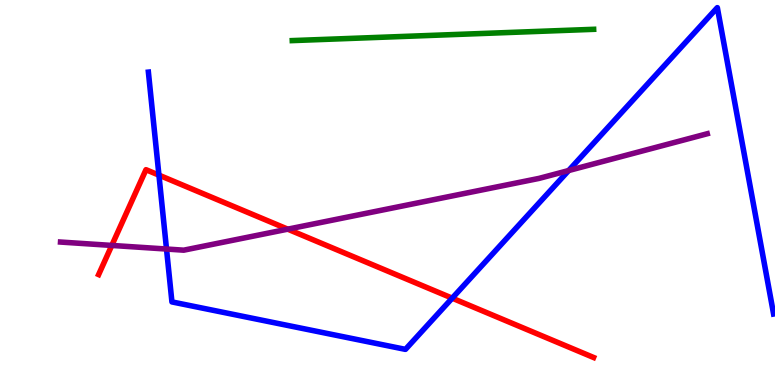[{'lines': ['blue', 'red'], 'intersections': [{'x': 2.05, 'y': 5.45}, {'x': 5.83, 'y': 2.26}]}, {'lines': ['green', 'red'], 'intersections': []}, {'lines': ['purple', 'red'], 'intersections': [{'x': 1.44, 'y': 3.63}, {'x': 3.71, 'y': 4.05}]}, {'lines': ['blue', 'green'], 'intersections': []}, {'lines': ['blue', 'purple'], 'intersections': [{'x': 2.15, 'y': 3.53}, {'x': 7.34, 'y': 5.57}]}, {'lines': ['green', 'purple'], 'intersections': []}]